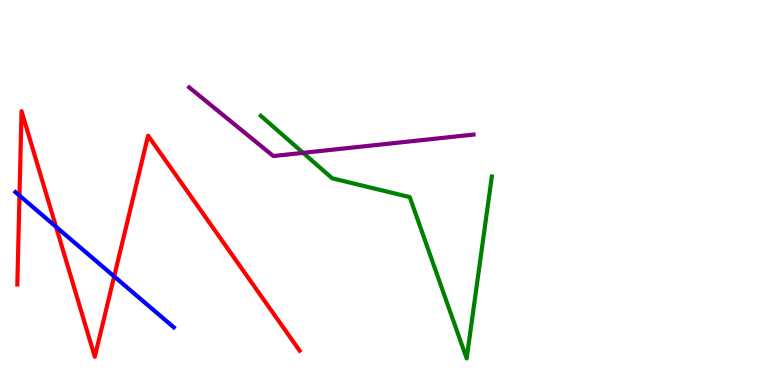[{'lines': ['blue', 'red'], 'intersections': [{'x': 0.251, 'y': 4.92}, {'x': 0.723, 'y': 4.11}, {'x': 1.47, 'y': 2.82}]}, {'lines': ['green', 'red'], 'intersections': []}, {'lines': ['purple', 'red'], 'intersections': []}, {'lines': ['blue', 'green'], 'intersections': []}, {'lines': ['blue', 'purple'], 'intersections': []}, {'lines': ['green', 'purple'], 'intersections': [{'x': 3.91, 'y': 6.03}]}]